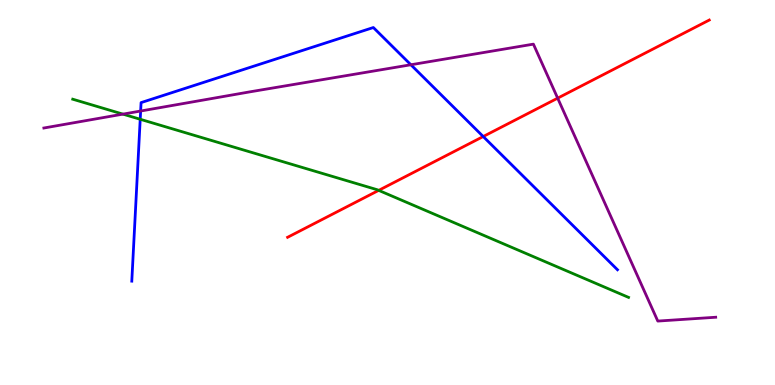[{'lines': ['blue', 'red'], 'intersections': [{'x': 6.23, 'y': 6.45}]}, {'lines': ['green', 'red'], 'intersections': [{'x': 4.89, 'y': 5.06}]}, {'lines': ['purple', 'red'], 'intersections': [{'x': 7.2, 'y': 7.45}]}, {'lines': ['blue', 'green'], 'intersections': [{'x': 1.81, 'y': 6.9}]}, {'lines': ['blue', 'purple'], 'intersections': [{'x': 1.81, 'y': 7.12}, {'x': 5.3, 'y': 8.32}]}, {'lines': ['green', 'purple'], 'intersections': [{'x': 1.59, 'y': 7.04}]}]